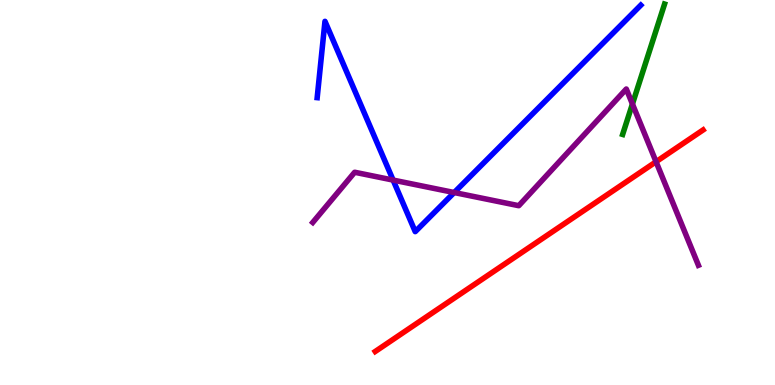[{'lines': ['blue', 'red'], 'intersections': []}, {'lines': ['green', 'red'], 'intersections': []}, {'lines': ['purple', 'red'], 'intersections': [{'x': 8.47, 'y': 5.8}]}, {'lines': ['blue', 'green'], 'intersections': []}, {'lines': ['blue', 'purple'], 'intersections': [{'x': 5.07, 'y': 5.32}, {'x': 5.86, 'y': 5.0}]}, {'lines': ['green', 'purple'], 'intersections': [{'x': 8.16, 'y': 7.3}]}]